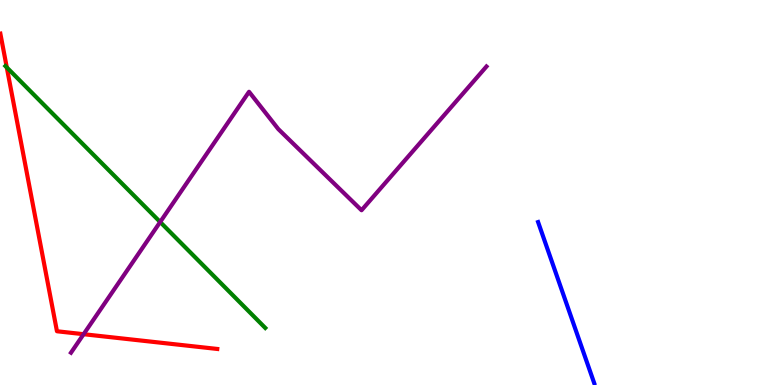[{'lines': ['blue', 'red'], 'intersections': []}, {'lines': ['green', 'red'], 'intersections': [{'x': 0.0875, 'y': 8.25}]}, {'lines': ['purple', 'red'], 'intersections': [{'x': 1.08, 'y': 1.32}]}, {'lines': ['blue', 'green'], 'intersections': []}, {'lines': ['blue', 'purple'], 'intersections': []}, {'lines': ['green', 'purple'], 'intersections': [{'x': 2.07, 'y': 4.23}]}]